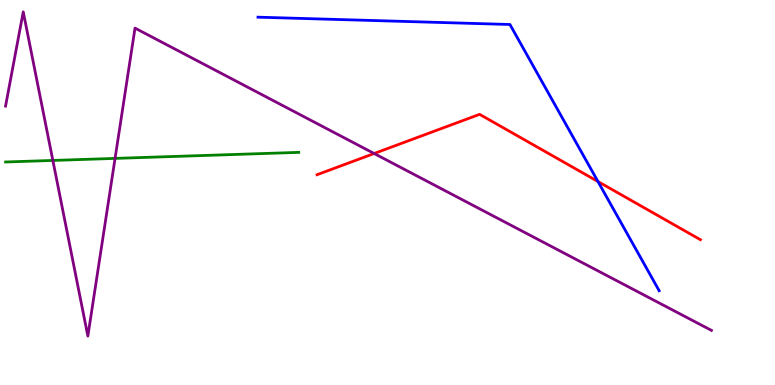[{'lines': ['blue', 'red'], 'intersections': [{'x': 7.72, 'y': 5.29}]}, {'lines': ['green', 'red'], 'intersections': []}, {'lines': ['purple', 'red'], 'intersections': [{'x': 4.83, 'y': 6.01}]}, {'lines': ['blue', 'green'], 'intersections': []}, {'lines': ['blue', 'purple'], 'intersections': []}, {'lines': ['green', 'purple'], 'intersections': [{'x': 0.682, 'y': 5.83}, {'x': 1.48, 'y': 5.89}]}]